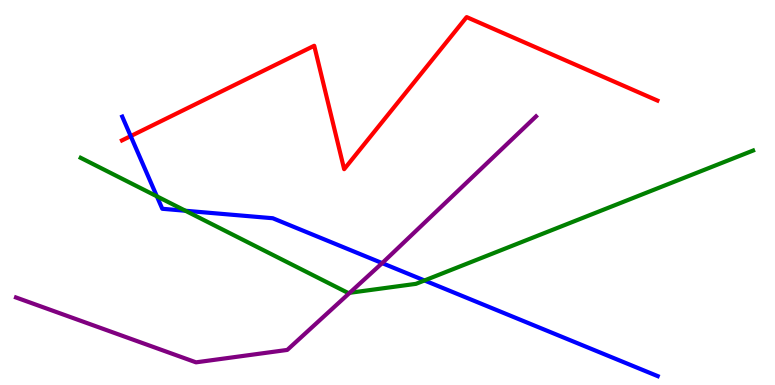[{'lines': ['blue', 'red'], 'intersections': [{'x': 1.69, 'y': 6.46}]}, {'lines': ['green', 'red'], 'intersections': []}, {'lines': ['purple', 'red'], 'intersections': []}, {'lines': ['blue', 'green'], 'intersections': [{'x': 2.02, 'y': 4.9}, {'x': 2.39, 'y': 4.53}, {'x': 5.48, 'y': 2.72}]}, {'lines': ['blue', 'purple'], 'intersections': [{'x': 4.93, 'y': 3.17}]}, {'lines': ['green', 'purple'], 'intersections': [{'x': 4.51, 'y': 2.39}]}]